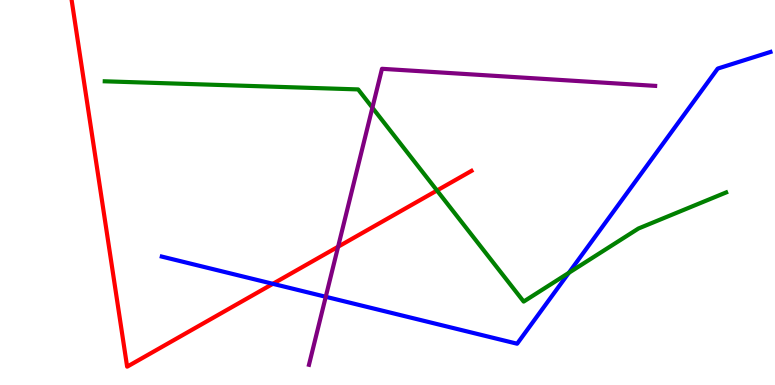[{'lines': ['blue', 'red'], 'intersections': [{'x': 3.52, 'y': 2.63}]}, {'lines': ['green', 'red'], 'intersections': [{'x': 5.64, 'y': 5.05}]}, {'lines': ['purple', 'red'], 'intersections': [{'x': 4.36, 'y': 3.59}]}, {'lines': ['blue', 'green'], 'intersections': [{'x': 7.34, 'y': 2.91}]}, {'lines': ['blue', 'purple'], 'intersections': [{'x': 4.2, 'y': 2.29}]}, {'lines': ['green', 'purple'], 'intersections': [{'x': 4.81, 'y': 7.2}]}]